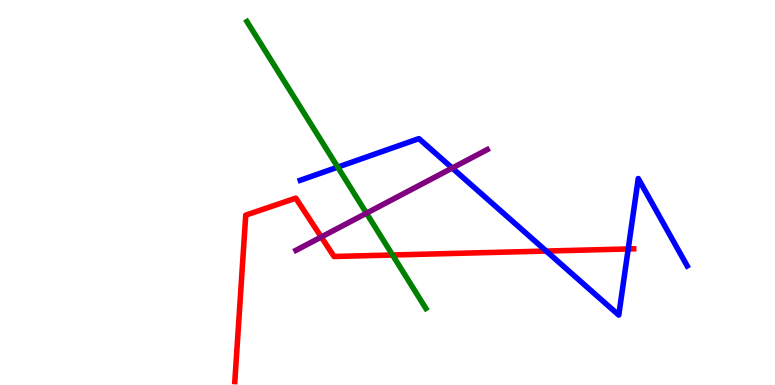[{'lines': ['blue', 'red'], 'intersections': [{'x': 7.05, 'y': 3.48}, {'x': 8.11, 'y': 3.53}]}, {'lines': ['green', 'red'], 'intersections': [{'x': 5.07, 'y': 3.38}]}, {'lines': ['purple', 'red'], 'intersections': [{'x': 4.15, 'y': 3.84}]}, {'lines': ['blue', 'green'], 'intersections': [{'x': 4.36, 'y': 5.66}]}, {'lines': ['blue', 'purple'], 'intersections': [{'x': 5.84, 'y': 5.64}]}, {'lines': ['green', 'purple'], 'intersections': [{'x': 4.73, 'y': 4.46}]}]